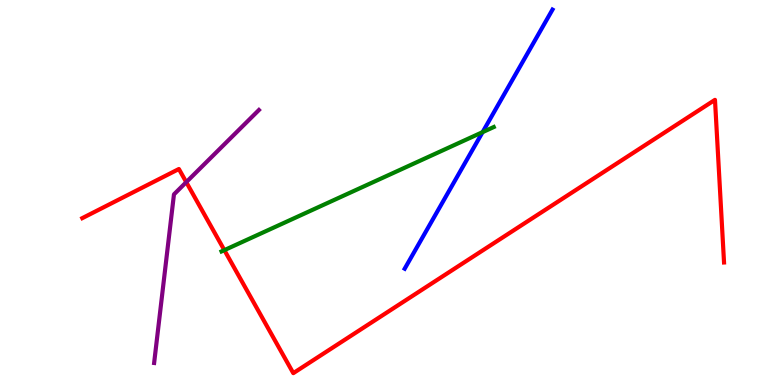[{'lines': ['blue', 'red'], 'intersections': []}, {'lines': ['green', 'red'], 'intersections': [{'x': 2.89, 'y': 3.5}]}, {'lines': ['purple', 'red'], 'intersections': [{'x': 2.4, 'y': 5.27}]}, {'lines': ['blue', 'green'], 'intersections': [{'x': 6.23, 'y': 6.57}]}, {'lines': ['blue', 'purple'], 'intersections': []}, {'lines': ['green', 'purple'], 'intersections': []}]